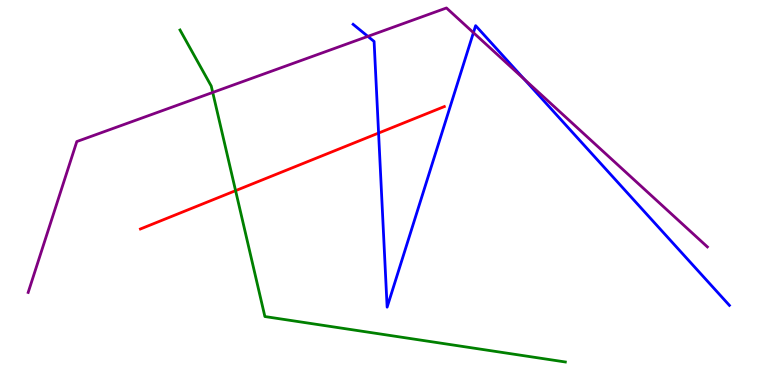[{'lines': ['blue', 'red'], 'intersections': [{'x': 4.88, 'y': 6.54}]}, {'lines': ['green', 'red'], 'intersections': [{'x': 3.04, 'y': 5.05}]}, {'lines': ['purple', 'red'], 'intersections': []}, {'lines': ['blue', 'green'], 'intersections': []}, {'lines': ['blue', 'purple'], 'intersections': [{'x': 4.75, 'y': 9.06}, {'x': 6.11, 'y': 9.15}, {'x': 6.76, 'y': 7.95}]}, {'lines': ['green', 'purple'], 'intersections': [{'x': 2.74, 'y': 7.6}]}]